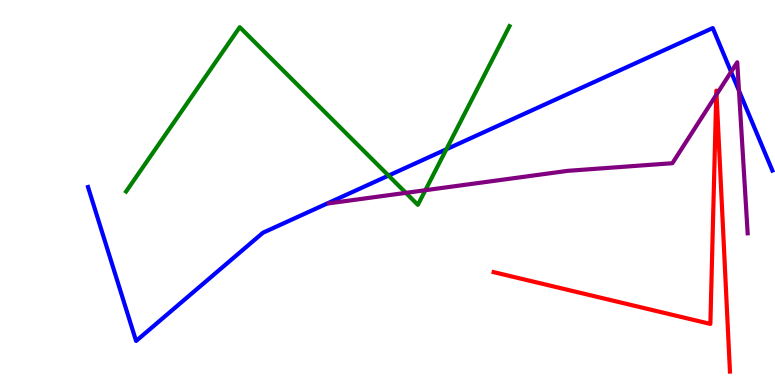[{'lines': ['blue', 'red'], 'intersections': []}, {'lines': ['green', 'red'], 'intersections': []}, {'lines': ['purple', 'red'], 'intersections': [{'x': 9.24, 'y': 7.53}, {'x': 9.25, 'y': 7.55}]}, {'lines': ['blue', 'green'], 'intersections': [{'x': 5.01, 'y': 5.44}, {'x': 5.76, 'y': 6.12}]}, {'lines': ['blue', 'purple'], 'intersections': [{'x': 9.43, 'y': 8.13}, {'x': 9.54, 'y': 7.64}]}, {'lines': ['green', 'purple'], 'intersections': [{'x': 5.24, 'y': 4.99}, {'x': 5.49, 'y': 5.06}]}]